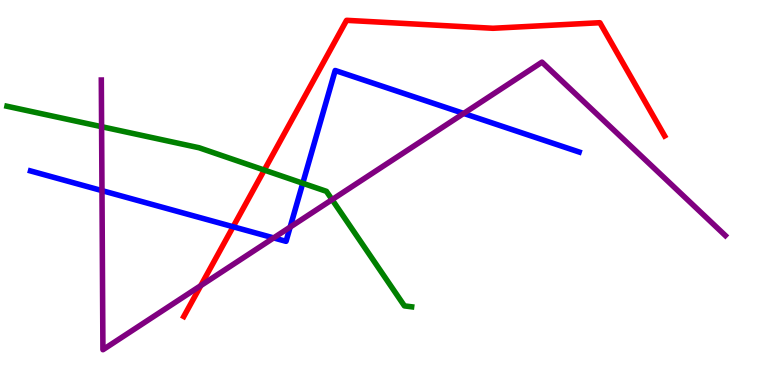[{'lines': ['blue', 'red'], 'intersections': [{'x': 3.01, 'y': 4.11}]}, {'lines': ['green', 'red'], 'intersections': [{'x': 3.41, 'y': 5.58}]}, {'lines': ['purple', 'red'], 'intersections': [{'x': 2.59, 'y': 2.58}]}, {'lines': ['blue', 'green'], 'intersections': [{'x': 3.91, 'y': 5.24}]}, {'lines': ['blue', 'purple'], 'intersections': [{'x': 1.32, 'y': 5.05}, {'x': 3.53, 'y': 3.82}, {'x': 3.74, 'y': 4.1}, {'x': 5.98, 'y': 7.05}]}, {'lines': ['green', 'purple'], 'intersections': [{'x': 1.31, 'y': 6.71}, {'x': 4.28, 'y': 4.81}]}]